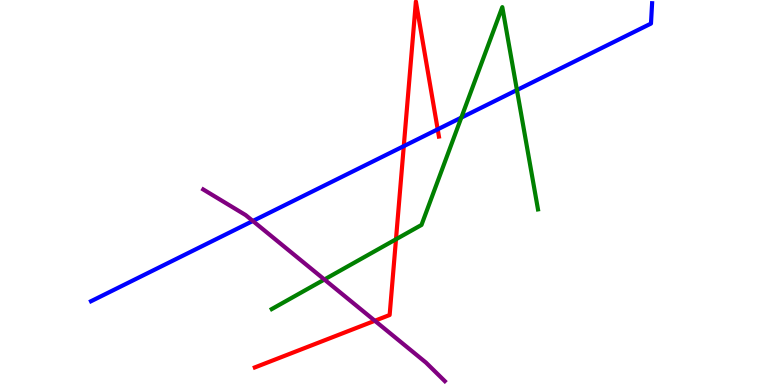[{'lines': ['blue', 'red'], 'intersections': [{'x': 5.21, 'y': 6.2}, {'x': 5.65, 'y': 6.64}]}, {'lines': ['green', 'red'], 'intersections': [{'x': 5.11, 'y': 3.79}]}, {'lines': ['purple', 'red'], 'intersections': [{'x': 4.84, 'y': 1.67}]}, {'lines': ['blue', 'green'], 'intersections': [{'x': 5.95, 'y': 6.95}, {'x': 6.67, 'y': 7.66}]}, {'lines': ['blue', 'purple'], 'intersections': [{'x': 3.26, 'y': 4.26}]}, {'lines': ['green', 'purple'], 'intersections': [{'x': 4.19, 'y': 2.74}]}]